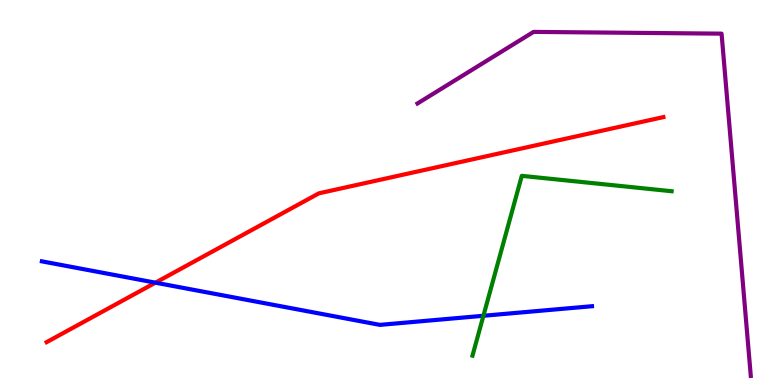[{'lines': ['blue', 'red'], 'intersections': [{'x': 2.01, 'y': 2.66}]}, {'lines': ['green', 'red'], 'intersections': []}, {'lines': ['purple', 'red'], 'intersections': []}, {'lines': ['blue', 'green'], 'intersections': [{'x': 6.24, 'y': 1.8}]}, {'lines': ['blue', 'purple'], 'intersections': []}, {'lines': ['green', 'purple'], 'intersections': []}]